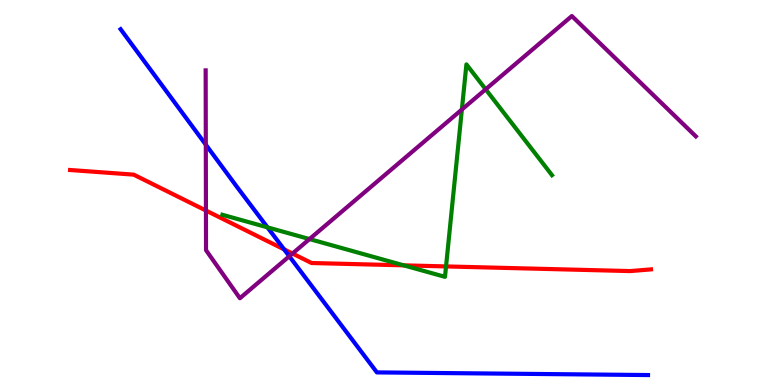[{'lines': ['blue', 'red'], 'intersections': [{'x': 3.67, 'y': 3.52}]}, {'lines': ['green', 'red'], 'intersections': [{'x': 5.21, 'y': 3.11}, {'x': 5.76, 'y': 3.08}]}, {'lines': ['purple', 'red'], 'intersections': [{'x': 2.66, 'y': 4.53}, {'x': 3.77, 'y': 3.41}]}, {'lines': ['blue', 'green'], 'intersections': [{'x': 3.45, 'y': 4.09}]}, {'lines': ['blue', 'purple'], 'intersections': [{'x': 2.66, 'y': 6.24}, {'x': 3.73, 'y': 3.34}]}, {'lines': ['green', 'purple'], 'intersections': [{'x': 3.99, 'y': 3.79}, {'x': 5.96, 'y': 7.15}, {'x': 6.27, 'y': 7.68}]}]